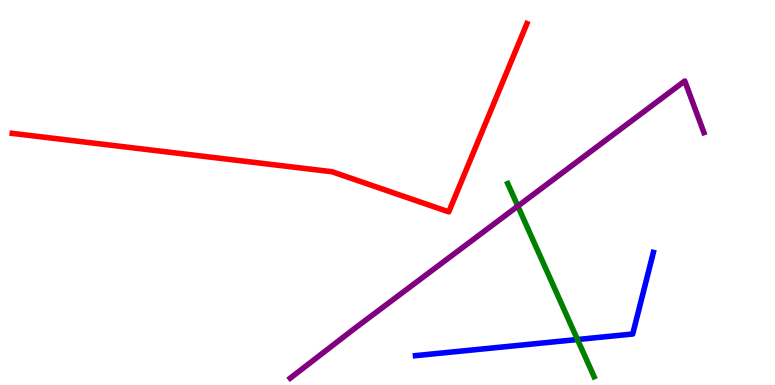[{'lines': ['blue', 'red'], 'intersections': []}, {'lines': ['green', 'red'], 'intersections': []}, {'lines': ['purple', 'red'], 'intersections': []}, {'lines': ['blue', 'green'], 'intersections': [{'x': 7.45, 'y': 1.18}]}, {'lines': ['blue', 'purple'], 'intersections': []}, {'lines': ['green', 'purple'], 'intersections': [{'x': 6.68, 'y': 4.65}]}]